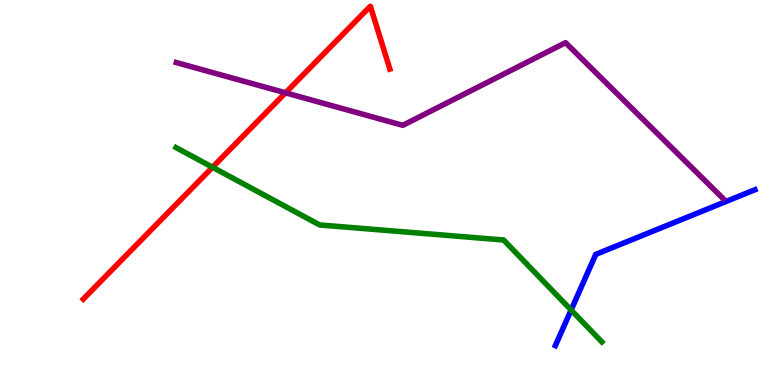[{'lines': ['blue', 'red'], 'intersections': []}, {'lines': ['green', 'red'], 'intersections': [{'x': 2.74, 'y': 5.66}]}, {'lines': ['purple', 'red'], 'intersections': [{'x': 3.68, 'y': 7.59}]}, {'lines': ['blue', 'green'], 'intersections': [{'x': 7.37, 'y': 1.95}]}, {'lines': ['blue', 'purple'], 'intersections': []}, {'lines': ['green', 'purple'], 'intersections': []}]